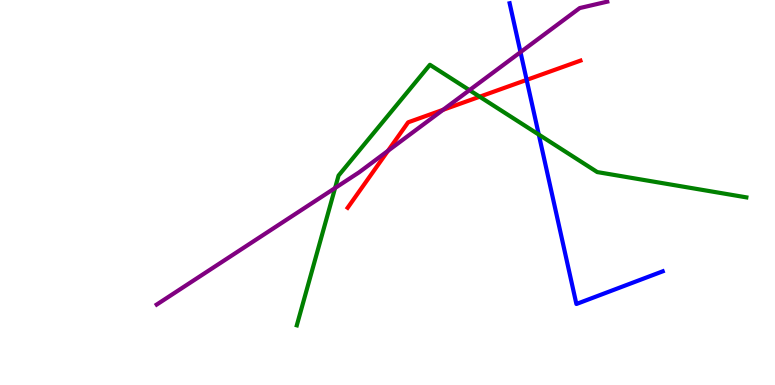[{'lines': ['blue', 'red'], 'intersections': [{'x': 6.8, 'y': 7.92}]}, {'lines': ['green', 'red'], 'intersections': [{'x': 6.19, 'y': 7.49}]}, {'lines': ['purple', 'red'], 'intersections': [{'x': 5.01, 'y': 6.08}, {'x': 5.72, 'y': 7.15}]}, {'lines': ['blue', 'green'], 'intersections': [{'x': 6.95, 'y': 6.5}]}, {'lines': ['blue', 'purple'], 'intersections': [{'x': 6.72, 'y': 8.65}]}, {'lines': ['green', 'purple'], 'intersections': [{'x': 4.32, 'y': 5.12}, {'x': 6.06, 'y': 7.66}]}]